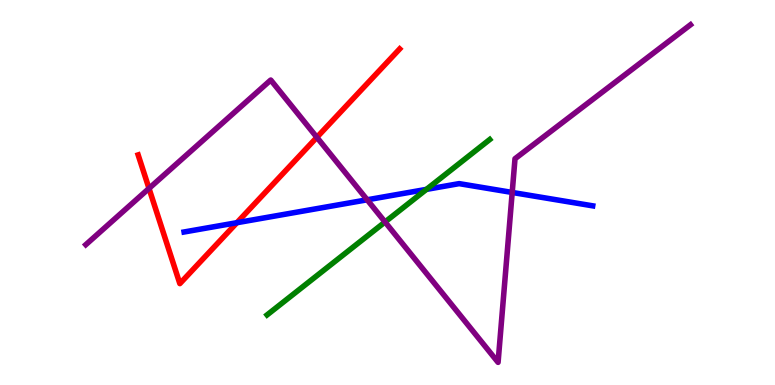[{'lines': ['blue', 'red'], 'intersections': [{'x': 3.06, 'y': 4.22}]}, {'lines': ['green', 'red'], 'intersections': []}, {'lines': ['purple', 'red'], 'intersections': [{'x': 1.92, 'y': 5.11}, {'x': 4.09, 'y': 6.43}]}, {'lines': ['blue', 'green'], 'intersections': [{'x': 5.5, 'y': 5.08}]}, {'lines': ['blue', 'purple'], 'intersections': [{'x': 4.74, 'y': 4.81}, {'x': 6.61, 'y': 5.0}]}, {'lines': ['green', 'purple'], 'intersections': [{'x': 4.97, 'y': 4.23}]}]